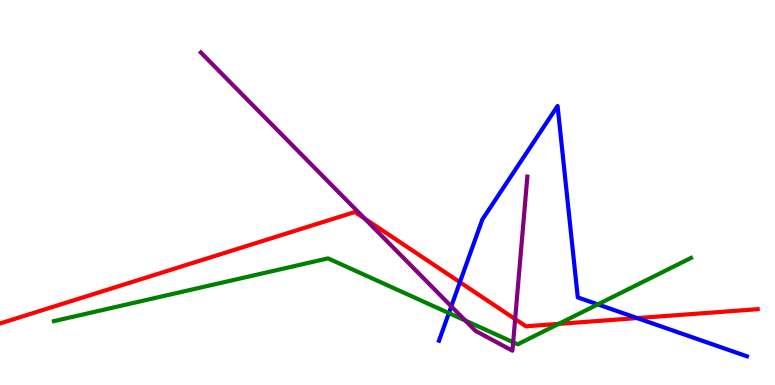[{'lines': ['blue', 'red'], 'intersections': [{'x': 5.93, 'y': 2.67}, {'x': 8.22, 'y': 1.74}]}, {'lines': ['green', 'red'], 'intersections': [{'x': 7.21, 'y': 1.59}]}, {'lines': ['purple', 'red'], 'intersections': [{'x': 4.71, 'y': 4.32}, {'x': 6.65, 'y': 1.71}]}, {'lines': ['blue', 'green'], 'intersections': [{'x': 5.79, 'y': 1.87}, {'x': 7.71, 'y': 2.09}]}, {'lines': ['blue', 'purple'], 'intersections': [{'x': 5.82, 'y': 2.04}]}, {'lines': ['green', 'purple'], 'intersections': [{'x': 6.0, 'y': 1.67}, {'x': 6.62, 'y': 1.11}]}]